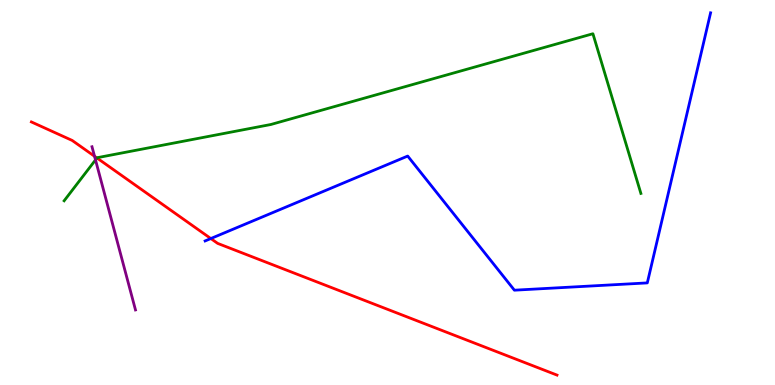[{'lines': ['blue', 'red'], 'intersections': [{'x': 2.72, 'y': 3.8}]}, {'lines': ['green', 'red'], 'intersections': [{'x': 1.25, 'y': 5.9}]}, {'lines': ['purple', 'red'], 'intersections': [{'x': 1.22, 'y': 5.94}]}, {'lines': ['blue', 'green'], 'intersections': []}, {'lines': ['blue', 'purple'], 'intersections': []}, {'lines': ['green', 'purple'], 'intersections': [{'x': 1.23, 'y': 5.85}]}]